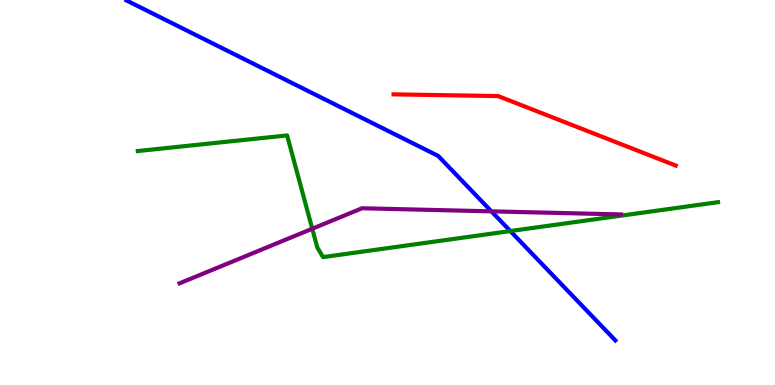[{'lines': ['blue', 'red'], 'intersections': []}, {'lines': ['green', 'red'], 'intersections': []}, {'lines': ['purple', 'red'], 'intersections': []}, {'lines': ['blue', 'green'], 'intersections': [{'x': 6.59, 'y': 4.0}]}, {'lines': ['blue', 'purple'], 'intersections': [{'x': 6.34, 'y': 4.51}]}, {'lines': ['green', 'purple'], 'intersections': [{'x': 4.03, 'y': 4.06}]}]